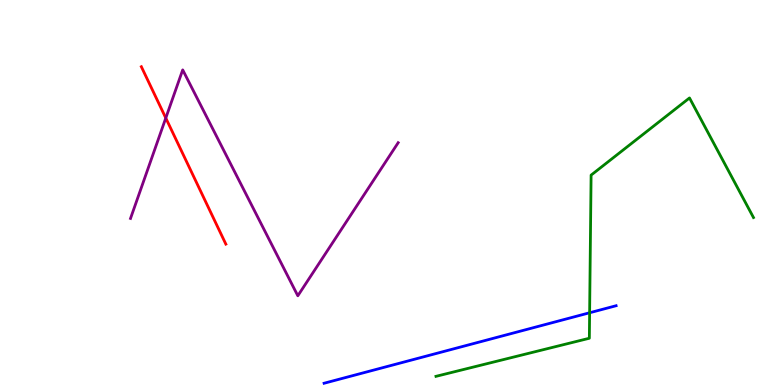[{'lines': ['blue', 'red'], 'intersections': []}, {'lines': ['green', 'red'], 'intersections': []}, {'lines': ['purple', 'red'], 'intersections': [{'x': 2.14, 'y': 6.93}]}, {'lines': ['blue', 'green'], 'intersections': [{'x': 7.61, 'y': 1.88}]}, {'lines': ['blue', 'purple'], 'intersections': []}, {'lines': ['green', 'purple'], 'intersections': []}]